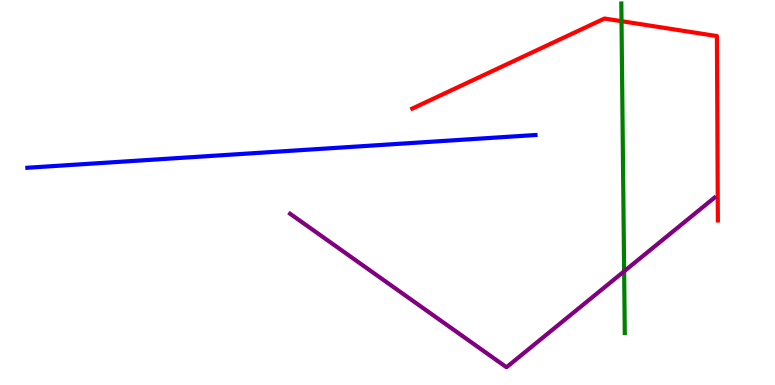[{'lines': ['blue', 'red'], 'intersections': []}, {'lines': ['green', 'red'], 'intersections': [{'x': 8.02, 'y': 9.45}]}, {'lines': ['purple', 'red'], 'intersections': []}, {'lines': ['blue', 'green'], 'intersections': []}, {'lines': ['blue', 'purple'], 'intersections': []}, {'lines': ['green', 'purple'], 'intersections': [{'x': 8.05, 'y': 2.95}]}]